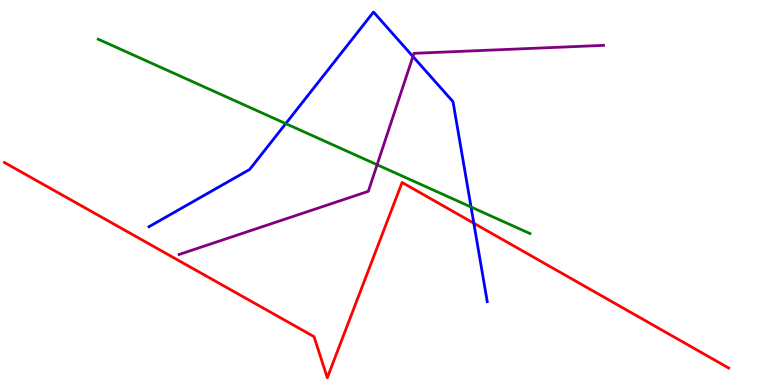[{'lines': ['blue', 'red'], 'intersections': [{'x': 6.11, 'y': 4.2}]}, {'lines': ['green', 'red'], 'intersections': []}, {'lines': ['purple', 'red'], 'intersections': []}, {'lines': ['blue', 'green'], 'intersections': [{'x': 3.69, 'y': 6.79}, {'x': 6.08, 'y': 4.62}]}, {'lines': ['blue', 'purple'], 'intersections': [{'x': 5.33, 'y': 8.53}]}, {'lines': ['green', 'purple'], 'intersections': [{'x': 4.87, 'y': 5.72}]}]